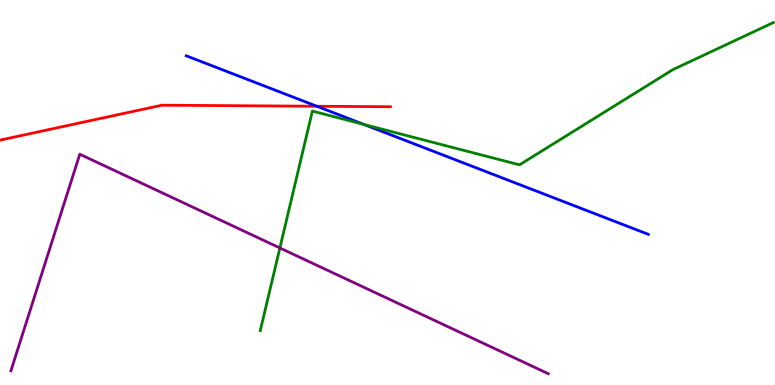[{'lines': ['blue', 'red'], 'intersections': [{'x': 4.09, 'y': 7.24}]}, {'lines': ['green', 'red'], 'intersections': []}, {'lines': ['purple', 'red'], 'intersections': []}, {'lines': ['blue', 'green'], 'intersections': [{'x': 4.7, 'y': 6.77}]}, {'lines': ['blue', 'purple'], 'intersections': []}, {'lines': ['green', 'purple'], 'intersections': [{'x': 3.61, 'y': 3.56}]}]